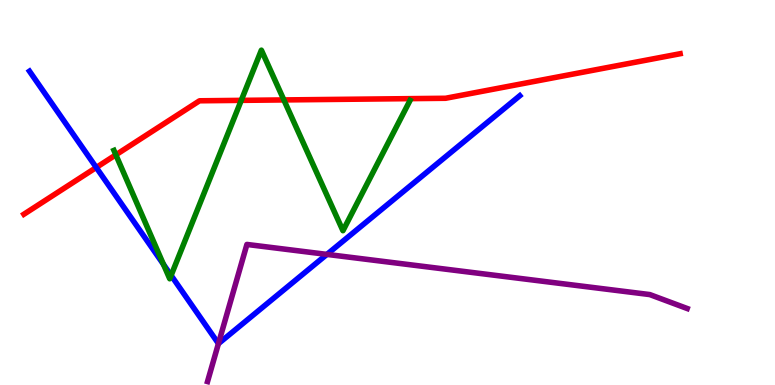[{'lines': ['blue', 'red'], 'intersections': [{'x': 1.24, 'y': 5.65}]}, {'lines': ['green', 'red'], 'intersections': [{'x': 1.49, 'y': 5.98}, {'x': 3.11, 'y': 7.39}, {'x': 3.66, 'y': 7.4}]}, {'lines': ['purple', 'red'], 'intersections': []}, {'lines': ['blue', 'green'], 'intersections': [{'x': 2.11, 'y': 3.13}, {'x': 2.21, 'y': 2.85}]}, {'lines': ['blue', 'purple'], 'intersections': [{'x': 2.82, 'y': 1.08}, {'x': 4.22, 'y': 3.39}]}, {'lines': ['green', 'purple'], 'intersections': []}]